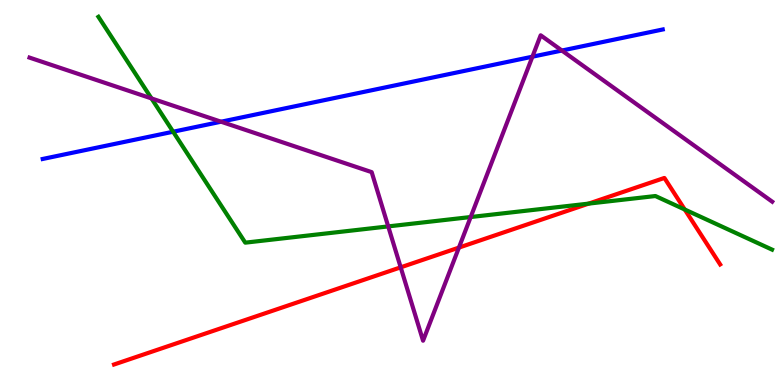[{'lines': ['blue', 'red'], 'intersections': []}, {'lines': ['green', 'red'], 'intersections': [{'x': 7.6, 'y': 4.71}, {'x': 8.84, 'y': 4.56}]}, {'lines': ['purple', 'red'], 'intersections': [{'x': 5.17, 'y': 3.06}, {'x': 5.92, 'y': 3.57}]}, {'lines': ['blue', 'green'], 'intersections': [{'x': 2.23, 'y': 6.58}]}, {'lines': ['blue', 'purple'], 'intersections': [{'x': 2.85, 'y': 6.84}, {'x': 6.87, 'y': 8.53}, {'x': 7.25, 'y': 8.69}]}, {'lines': ['green', 'purple'], 'intersections': [{'x': 1.95, 'y': 7.44}, {'x': 5.01, 'y': 4.12}, {'x': 6.07, 'y': 4.36}]}]